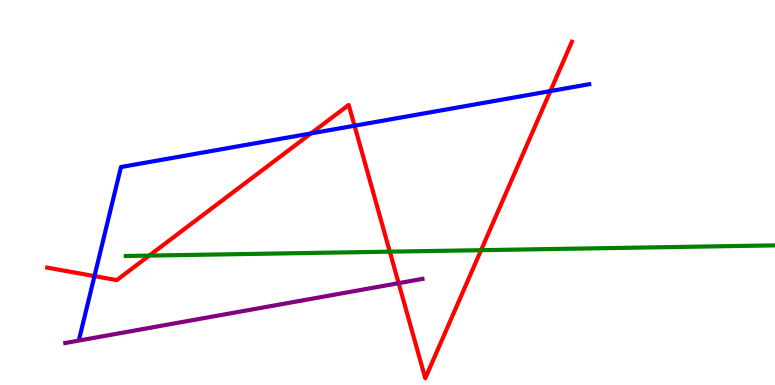[{'lines': ['blue', 'red'], 'intersections': [{'x': 1.22, 'y': 2.83}, {'x': 4.01, 'y': 6.53}, {'x': 4.57, 'y': 6.73}, {'x': 7.1, 'y': 7.63}]}, {'lines': ['green', 'red'], 'intersections': [{'x': 1.93, 'y': 3.36}, {'x': 5.03, 'y': 3.46}, {'x': 6.21, 'y': 3.5}]}, {'lines': ['purple', 'red'], 'intersections': [{'x': 5.14, 'y': 2.65}]}, {'lines': ['blue', 'green'], 'intersections': []}, {'lines': ['blue', 'purple'], 'intersections': []}, {'lines': ['green', 'purple'], 'intersections': []}]